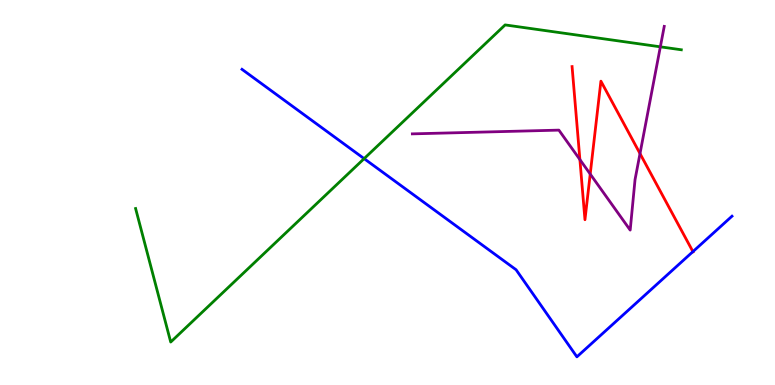[{'lines': ['blue', 'red'], 'intersections': [{'x': 8.94, 'y': 3.46}]}, {'lines': ['green', 'red'], 'intersections': []}, {'lines': ['purple', 'red'], 'intersections': [{'x': 7.48, 'y': 5.85}, {'x': 7.62, 'y': 5.48}, {'x': 8.26, 'y': 6.01}]}, {'lines': ['blue', 'green'], 'intersections': [{'x': 4.7, 'y': 5.88}]}, {'lines': ['blue', 'purple'], 'intersections': []}, {'lines': ['green', 'purple'], 'intersections': [{'x': 8.52, 'y': 8.78}]}]